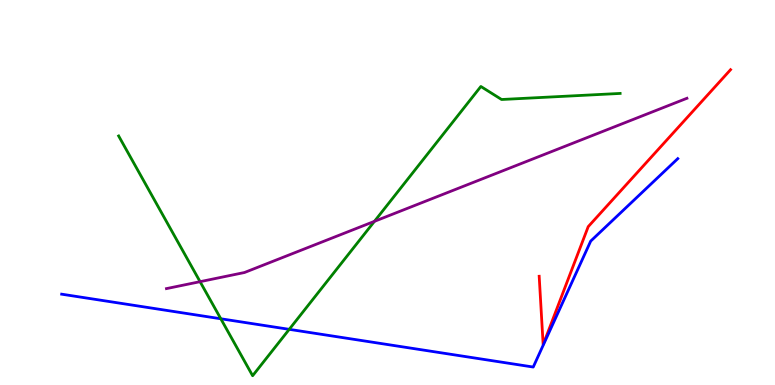[{'lines': ['blue', 'red'], 'intersections': []}, {'lines': ['green', 'red'], 'intersections': []}, {'lines': ['purple', 'red'], 'intersections': []}, {'lines': ['blue', 'green'], 'intersections': [{'x': 2.85, 'y': 1.72}, {'x': 3.73, 'y': 1.45}]}, {'lines': ['blue', 'purple'], 'intersections': []}, {'lines': ['green', 'purple'], 'intersections': [{'x': 2.58, 'y': 2.68}, {'x': 4.83, 'y': 4.25}]}]